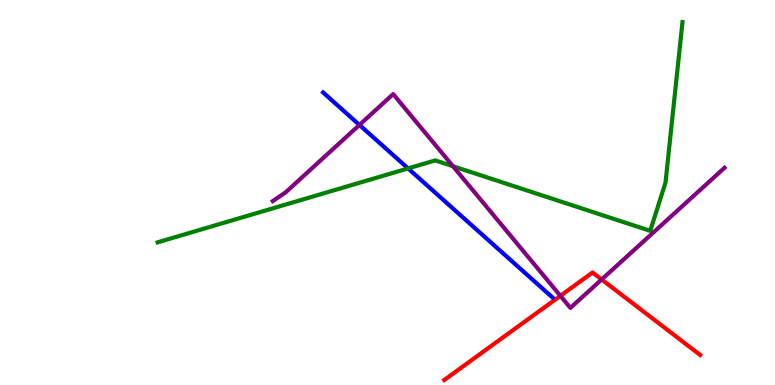[{'lines': ['blue', 'red'], 'intersections': []}, {'lines': ['green', 'red'], 'intersections': []}, {'lines': ['purple', 'red'], 'intersections': [{'x': 7.23, 'y': 2.32}, {'x': 7.76, 'y': 2.74}]}, {'lines': ['blue', 'green'], 'intersections': [{'x': 5.27, 'y': 5.63}]}, {'lines': ['blue', 'purple'], 'intersections': [{'x': 4.64, 'y': 6.76}]}, {'lines': ['green', 'purple'], 'intersections': [{'x': 5.84, 'y': 5.68}]}]